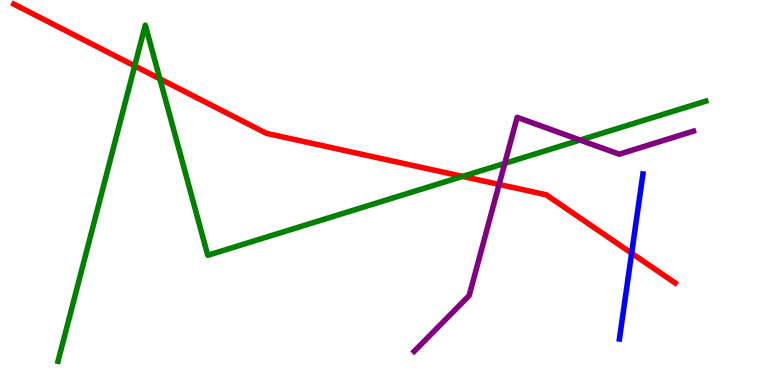[{'lines': ['blue', 'red'], 'intersections': [{'x': 8.15, 'y': 3.42}]}, {'lines': ['green', 'red'], 'intersections': [{'x': 1.74, 'y': 8.29}, {'x': 2.06, 'y': 7.95}, {'x': 5.97, 'y': 5.42}]}, {'lines': ['purple', 'red'], 'intersections': [{'x': 6.44, 'y': 5.21}]}, {'lines': ['blue', 'green'], 'intersections': []}, {'lines': ['blue', 'purple'], 'intersections': []}, {'lines': ['green', 'purple'], 'intersections': [{'x': 6.51, 'y': 5.76}, {'x': 7.48, 'y': 6.36}]}]